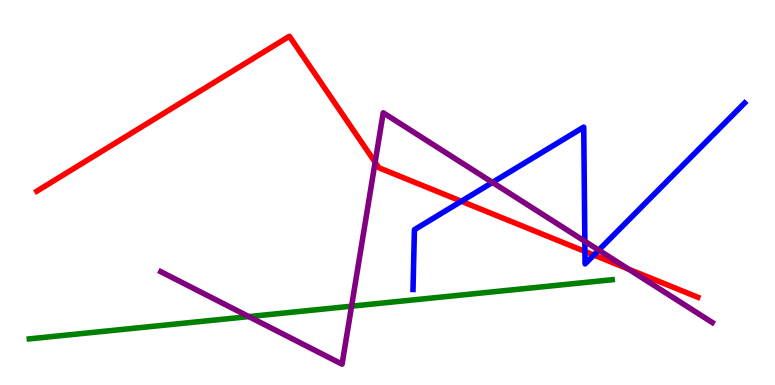[{'lines': ['blue', 'red'], 'intersections': [{'x': 5.95, 'y': 4.77}, {'x': 7.55, 'y': 3.47}, {'x': 7.66, 'y': 3.38}]}, {'lines': ['green', 'red'], 'intersections': []}, {'lines': ['purple', 'red'], 'intersections': [{'x': 4.84, 'y': 5.79}, {'x': 8.11, 'y': 3.01}]}, {'lines': ['blue', 'green'], 'intersections': []}, {'lines': ['blue', 'purple'], 'intersections': [{'x': 6.35, 'y': 5.26}, {'x': 7.55, 'y': 3.73}, {'x': 7.73, 'y': 3.5}]}, {'lines': ['green', 'purple'], 'intersections': [{'x': 3.21, 'y': 1.78}, {'x': 4.54, 'y': 2.05}]}]